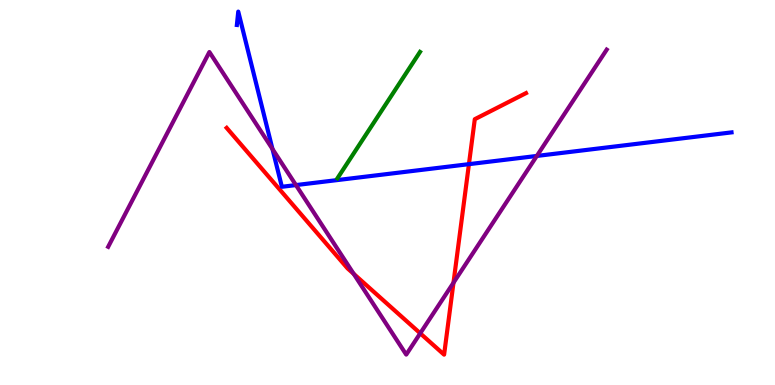[{'lines': ['blue', 'red'], 'intersections': [{'x': 6.05, 'y': 5.74}]}, {'lines': ['green', 'red'], 'intersections': []}, {'lines': ['purple', 'red'], 'intersections': [{'x': 4.56, 'y': 2.89}, {'x': 5.42, 'y': 1.34}, {'x': 5.85, 'y': 2.66}]}, {'lines': ['blue', 'green'], 'intersections': []}, {'lines': ['blue', 'purple'], 'intersections': [{'x': 3.52, 'y': 6.13}, {'x': 3.82, 'y': 5.19}, {'x': 6.93, 'y': 5.95}]}, {'lines': ['green', 'purple'], 'intersections': []}]